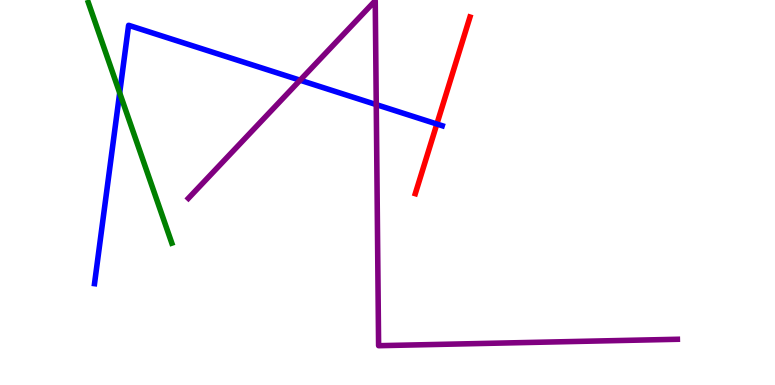[{'lines': ['blue', 'red'], 'intersections': [{'x': 5.64, 'y': 6.78}]}, {'lines': ['green', 'red'], 'intersections': []}, {'lines': ['purple', 'red'], 'intersections': []}, {'lines': ['blue', 'green'], 'intersections': [{'x': 1.54, 'y': 7.59}]}, {'lines': ['blue', 'purple'], 'intersections': [{'x': 3.87, 'y': 7.92}, {'x': 4.85, 'y': 7.28}]}, {'lines': ['green', 'purple'], 'intersections': []}]